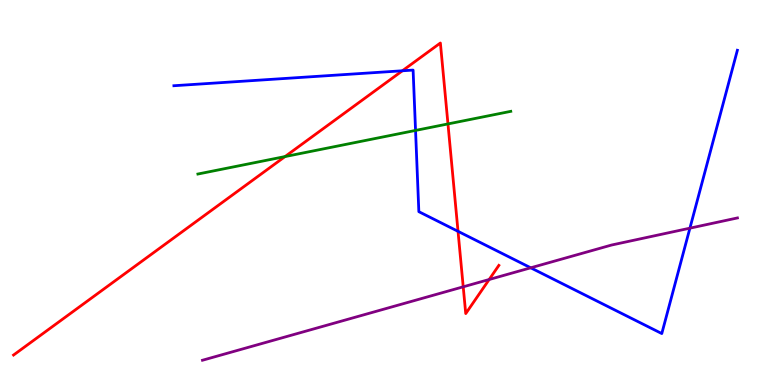[{'lines': ['blue', 'red'], 'intersections': [{'x': 5.19, 'y': 8.16}, {'x': 5.91, 'y': 3.99}]}, {'lines': ['green', 'red'], 'intersections': [{'x': 3.68, 'y': 5.93}, {'x': 5.78, 'y': 6.78}]}, {'lines': ['purple', 'red'], 'intersections': [{'x': 5.98, 'y': 2.55}, {'x': 6.31, 'y': 2.74}]}, {'lines': ['blue', 'green'], 'intersections': [{'x': 5.36, 'y': 6.61}]}, {'lines': ['blue', 'purple'], 'intersections': [{'x': 6.85, 'y': 3.04}, {'x': 8.9, 'y': 4.07}]}, {'lines': ['green', 'purple'], 'intersections': []}]